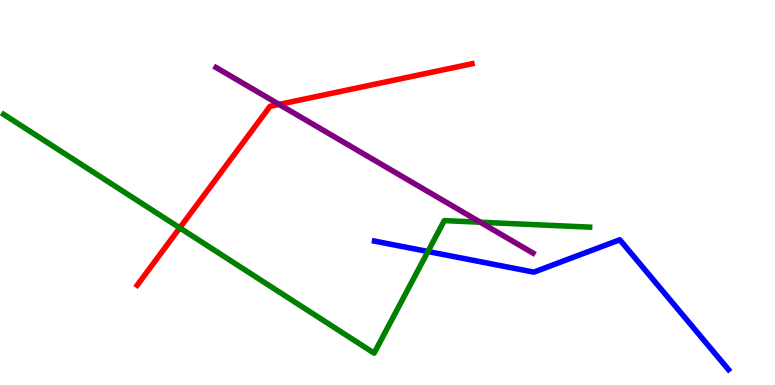[{'lines': ['blue', 'red'], 'intersections': []}, {'lines': ['green', 'red'], 'intersections': [{'x': 2.32, 'y': 4.08}]}, {'lines': ['purple', 'red'], 'intersections': [{'x': 3.6, 'y': 7.29}]}, {'lines': ['blue', 'green'], 'intersections': [{'x': 5.52, 'y': 3.47}]}, {'lines': ['blue', 'purple'], 'intersections': []}, {'lines': ['green', 'purple'], 'intersections': [{'x': 6.2, 'y': 4.23}]}]